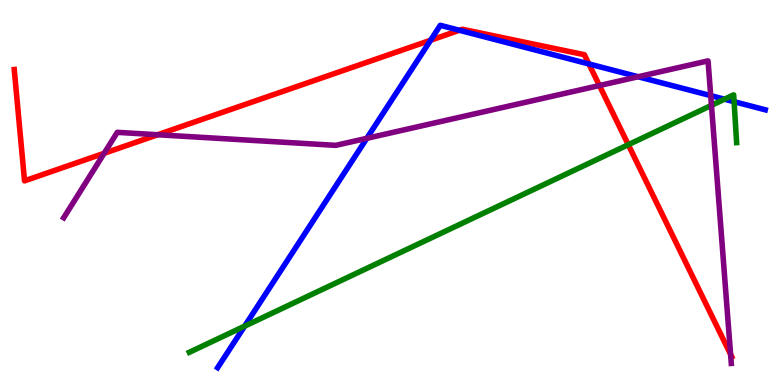[{'lines': ['blue', 'red'], 'intersections': [{'x': 5.56, 'y': 8.96}, {'x': 5.93, 'y': 9.21}, {'x': 7.6, 'y': 8.34}]}, {'lines': ['green', 'red'], 'intersections': [{'x': 8.11, 'y': 6.24}]}, {'lines': ['purple', 'red'], 'intersections': [{'x': 1.34, 'y': 6.02}, {'x': 2.03, 'y': 6.5}, {'x': 7.73, 'y': 7.78}, {'x': 9.43, 'y': 0.795}]}, {'lines': ['blue', 'green'], 'intersections': [{'x': 3.16, 'y': 1.53}, {'x': 9.35, 'y': 7.42}, {'x': 9.47, 'y': 7.36}]}, {'lines': ['blue', 'purple'], 'intersections': [{'x': 4.73, 'y': 6.41}, {'x': 8.23, 'y': 8.01}, {'x': 9.17, 'y': 7.52}]}, {'lines': ['green', 'purple'], 'intersections': [{'x': 9.18, 'y': 7.26}]}]